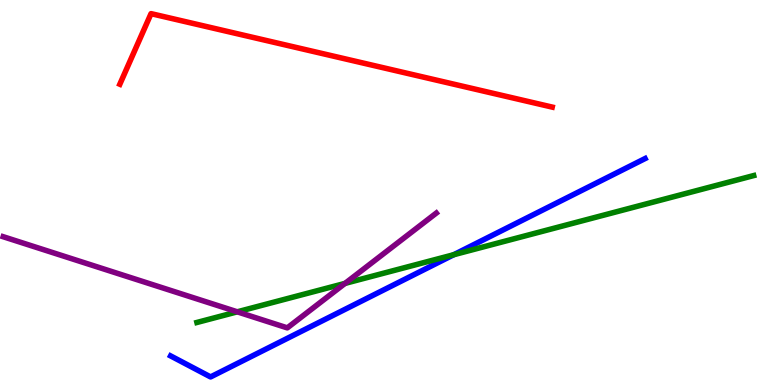[{'lines': ['blue', 'red'], 'intersections': []}, {'lines': ['green', 'red'], 'intersections': []}, {'lines': ['purple', 'red'], 'intersections': []}, {'lines': ['blue', 'green'], 'intersections': [{'x': 5.86, 'y': 3.38}]}, {'lines': ['blue', 'purple'], 'intersections': []}, {'lines': ['green', 'purple'], 'intersections': [{'x': 3.06, 'y': 1.9}, {'x': 4.45, 'y': 2.64}]}]